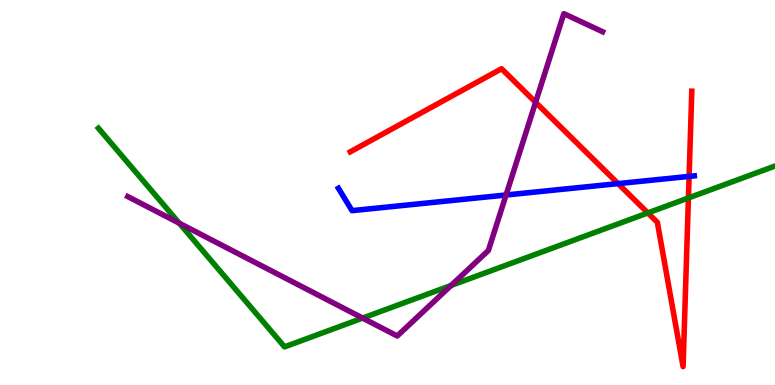[{'lines': ['blue', 'red'], 'intersections': [{'x': 7.98, 'y': 5.23}, {'x': 8.89, 'y': 5.42}]}, {'lines': ['green', 'red'], 'intersections': [{'x': 8.36, 'y': 4.47}, {'x': 8.88, 'y': 4.86}]}, {'lines': ['purple', 'red'], 'intersections': [{'x': 6.91, 'y': 7.34}]}, {'lines': ['blue', 'green'], 'intersections': []}, {'lines': ['blue', 'purple'], 'intersections': [{'x': 6.53, 'y': 4.94}]}, {'lines': ['green', 'purple'], 'intersections': [{'x': 2.31, 'y': 4.2}, {'x': 4.68, 'y': 1.74}, {'x': 5.82, 'y': 2.59}]}]